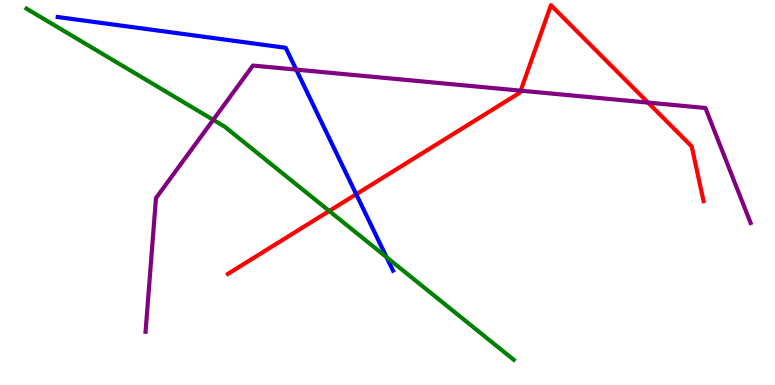[{'lines': ['blue', 'red'], 'intersections': [{'x': 4.6, 'y': 4.95}]}, {'lines': ['green', 'red'], 'intersections': [{'x': 4.25, 'y': 4.52}]}, {'lines': ['purple', 'red'], 'intersections': [{'x': 6.72, 'y': 7.65}, {'x': 8.36, 'y': 7.33}]}, {'lines': ['blue', 'green'], 'intersections': [{'x': 4.99, 'y': 3.32}]}, {'lines': ['blue', 'purple'], 'intersections': [{'x': 3.82, 'y': 8.19}]}, {'lines': ['green', 'purple'], 'intersections': [{'x': 2.75, 'y': 6.89}]}]